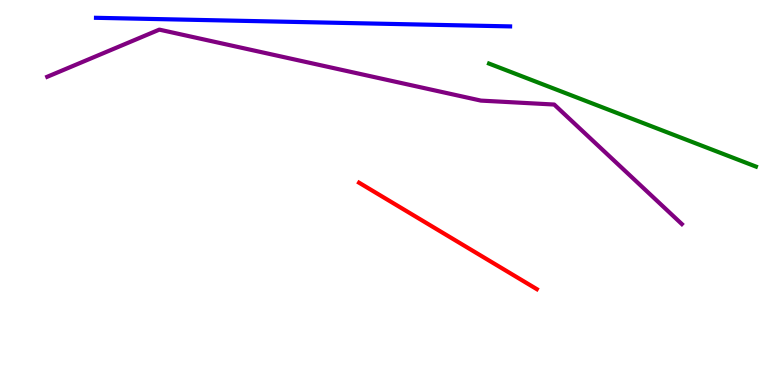[{'lines': ['blue', 'red'], 'intersections': []}, {'lines': ['green', 'red'], 'intersections': []}, {'lines': ['purple', 'red'], 'intersections': []}, {'lines': ['blue', 'green'], 'intersections': []}, {'lines': ['blue', 'purple'], 'intersections': []}, {'lines': ['green', 'purple'], 'intersections': []}]